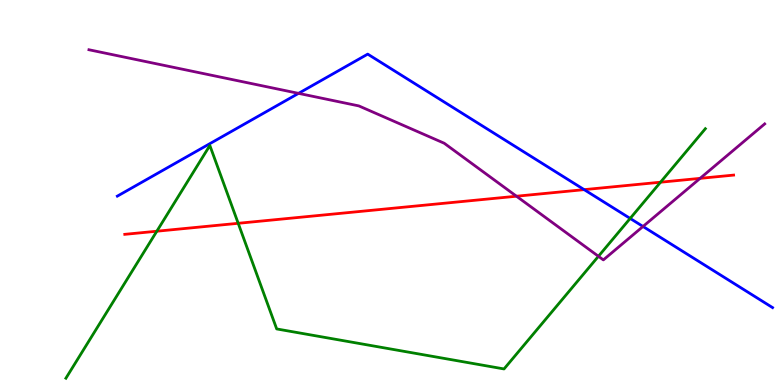[{'lines': ['blue', 'red'], 'intersections': [{'x': 7.54, 'y': 5.07}]}, {'lines': ['green', 'red'], 'intersections': [{'x': 2.02, 'y': 3.99}, {'x': 3.07, 'y': 4.2}, {'x': 8.52, 'y': 5.27}]}, {'lines': ['purple', 'red'], 'intersections': [{'x': 6.66, 'y': 4.9}, {'x': 9.03, 'y': 5.37}]}, {'lines': ['blue', 'green'], 'intersections': [{'x': 8.13, 'y': 4.33}]}, {'lines': ['blue', 'purple'], 'intersections': [{'x': 3.85, 'y': 7.58}, {'x': 8.3, 'y': 4.12}]}, {'lines': ['green', 'purple'], 'intersections': [{'x': 7.72, 'y': 3.34}]}]